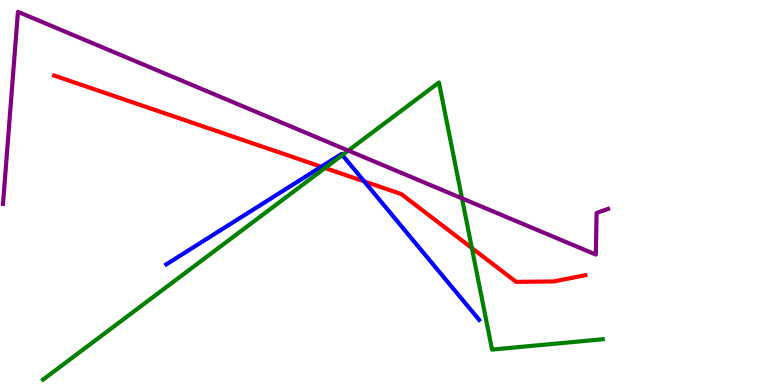[{'lines': ['blue', 'red'], 'intersections': [{'x': 4.15, 'y': 5.67}, {'x': 4.7, 'y': 5.29}]}, {'lines': ['green', 'red'], 'intersections': [{'x': 4.19, 'y': 5.64}, {'x': 6.09, 'y': 3.56}]}, {'lines': ['purple', 'red'], 'intersections': []}, {'lines': ['blue', 'green'], 'intersections': [{'x': 4.42, 'y': 5.97}]}, {'lines': ['blue', 'purple'], 'intersections': []}, {'lines': ['green', 'purple'], 'intersections': [{'x': 4.49, 'y': 6.09}, {'x': 5.96, 'y': 4.85}]}]